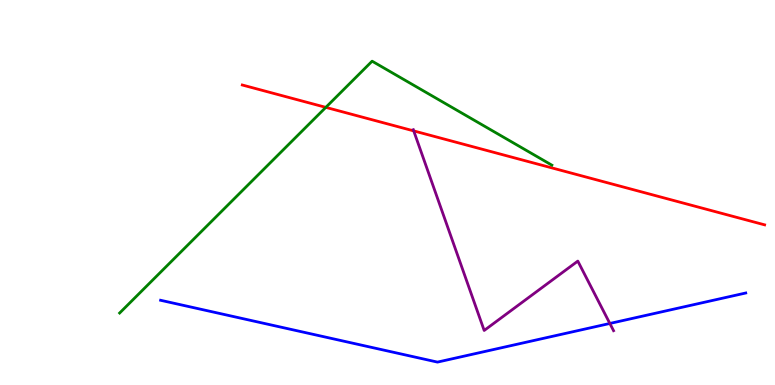[{'lines': ['blue', 'red'], 'intersections': []}, {'lines': ['green', 'red'], 'intersections': [{'x': 4.2, 'y': 7.21}]}, {'lines': ['purple', 'red'], 'intersections': [{'x': 5.34, 'y': 6.6}]}, {'lines': ['blue', 'green'], 'intersections': []}, {'lines': ['blue', 'purple'], 'intersections': [{'x': 7.87, 'y': 1.6}]}, {'lines': ['green', 'purple'], 'intersections': []}]